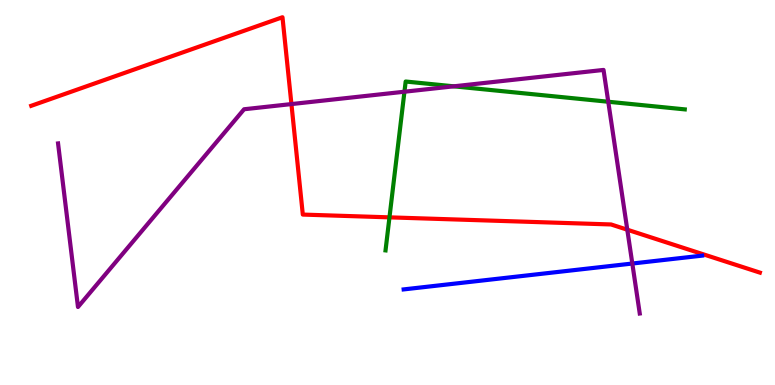[{'lines': ['blue', 'red'], 'intersections': []}, {'lines': ['green', 'red'], 'intersections': [{'x': 5.03, 'y': 4.35}]}, {'lines': ['purple', 'red'], 'intersections': [{'x': 3.76, 'y': 7.3}, {'x': 8.09, 'y': 4.03}]}, {'lines': ['blue', 'green'], 'intersections': []}, {'lines': ['blue', 'purple'], 'intersections': [{'x': 8.16, 'y': 3.16}]}, {'lines': ['green', 'purple'], 'intersections': [{'x': 5.22, 'y': 7.62}, {'x': 5.85, 'y': 7.76}, {'x': 7.85, 'y': 7.36}]}]